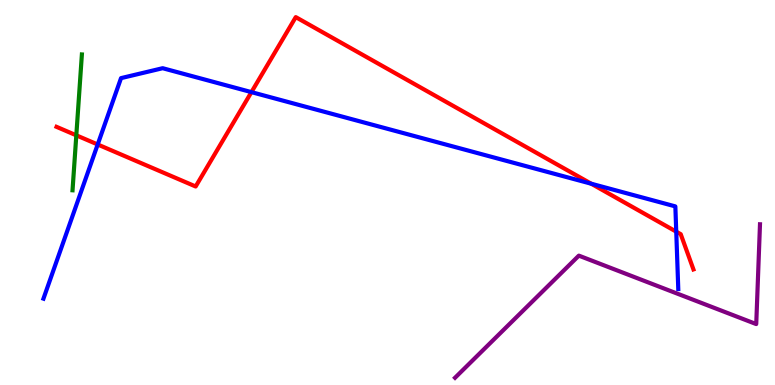[{'lines': ['blue', 'red'], 'intersections': [{'x': 1.26, 'y': 6.25}, {'x': 3.24, 'y': 7.61}, {'x': 7.63, 'y': 5.23}, {'x': 8.73, 'y': 3.98}]}, {'lines': ['green', 'red'], 'intersections': [{'x': 0.985, 'y': 6.49}]}, {'lines': ['purple', 'red'], 'intersections': []}, {'lines': ['blue', 'green'], 'intersections': []}, {'lines': ['blue', 'purple'], 'intersections': []}, {'lines': ['green', 'purple'], 'intersections': []}]